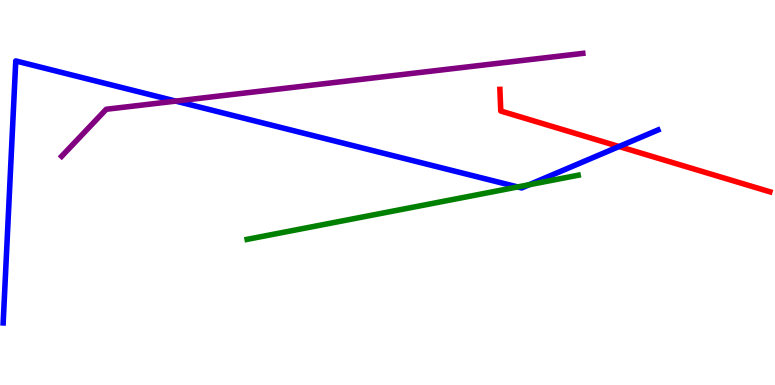[{'lines': ['blue', 'red'], 'intersections': [{'x': 7.99, 'y': 6.19}]}, {'lines': ['green', 'red'], 'intersections': []}, {'lines': ['purple', 'red'], 'intersections': []}, {'lines': ['blue', 'green'], 'intersections': [{'x': 6.68, 'y': 5.14}, {'x': 6.83, 'y': 5.2}]}, {'lines': ['blue', 'purple'], 'intersections': [{'x': 2.27, 'y': 7.37}]}, {'lines': ['green', 'purple'], 'intersections': []}]